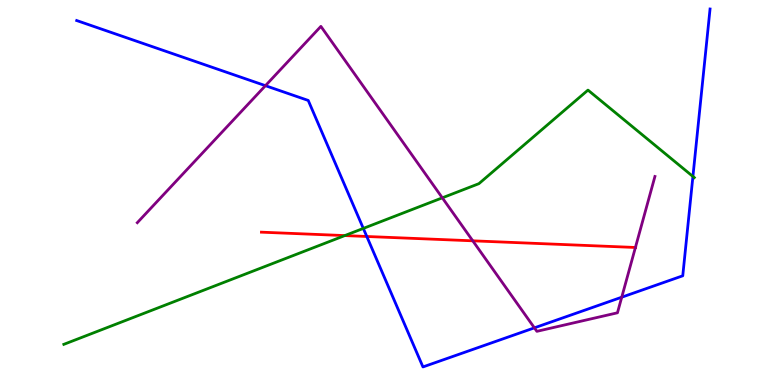[{'lines': ['blue', 'red'], 'intersections': [{'x': 4.73, 'y': 3.86}]}, {'lines': ['green', 'red'], 'intersections': [{'x': 4.45, 'y': 3.88}]}, {'lines': ['purple', 'red'], 'intersections': [{'x': 6.1, 'y': 3.74}, {'x': 8.2, 'y': 3.57}]}, {'lines': ['blue', 'green'], 'intersections': [{'x': 4.69, 'y': 4.07}, {'x': 8.94, 'y': 5.42}]}, {'lines': ['blue', 'purple'], 'intersections': [{'x': 3.43, 'y': 7.77}, {'x': 6.9, 'y': 1.48}, {'x': 8.02, 'y': 2.28}]}, {'lines': ['green', 'purple'], 'intersections': [{'x': 5.71, 'y': 4.86}]}]